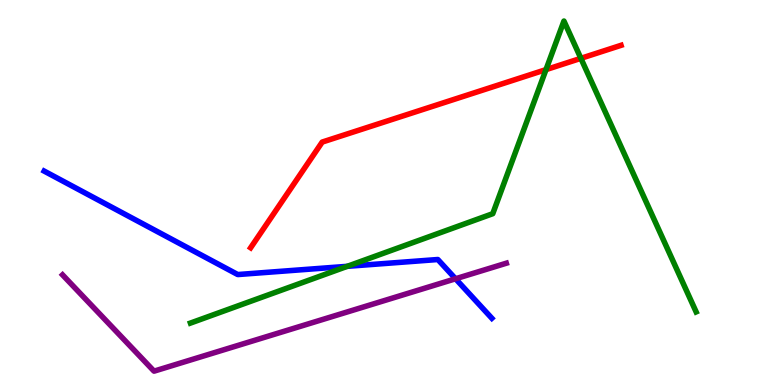[{'lines': ['blue', 'red'], 'intersections': []}, {'lines': ['green', 'red'], 'intersections': [{'x': 7.04, 'y': 8.19}, {'x': 7.5, 'y': 8.48}]}, {'lines': ['purple', 'red'], 'intersections': []}, {'lines': ['blue', 'green'], 'intersections': [{'x': 4.48, 'y': 3.08}]}, {'lines': ['blue', 'purple'], 'intersections': [{'x': 5.88, 'y': 2.76}]}, {'lines': ['green', 'purple'], 'intersections': []}]